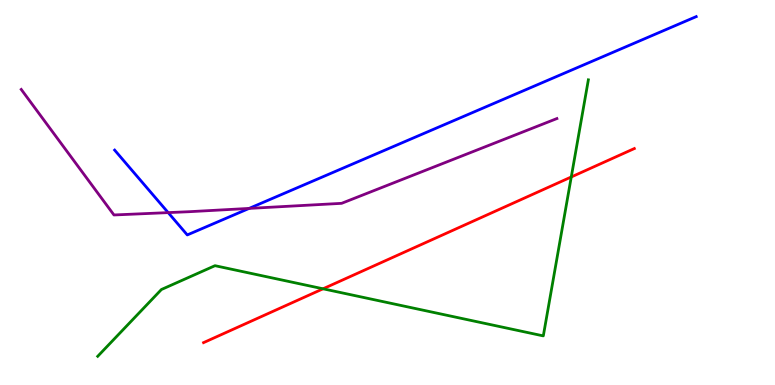[{'lines': ['blue', 'red'], 'intersections': []}, {'lines': ['green', 'red'], 'intersections': [{'x': 4.17, 'y': 2.5}, {'x': 7.37, 'y': 5.4}]}, {'lines': ['purple', 'red'], 'intersections': []}, {'lines': ['blue', 'green'], 'intersections': []}, {'lines': ['blue', 'purple'], 'intersections': [{'x': 2.17, 'y': 4.48}, {'x': 3.21, 'y': 4.59}]}, {'lines': ['green', 'purple'], 'intersections': []}]